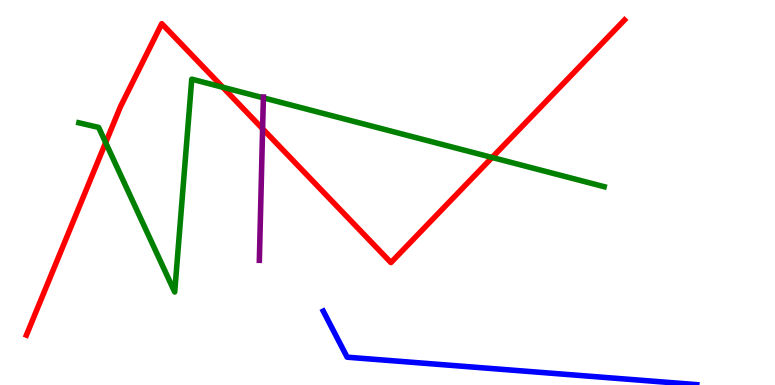[{'lines': ['blue', 'red'], 'intersections': []}, {'lines': ['green', 'red'], 'intersections': [{'x': 1.36, 'y': 6.3}, {'x': 2.87, 'y': 7.73}, {'x': 6.35, 'y': 5.91}]}, {'lines': ['purple', 'red'], 'intersections': [{'x': 3.39, 'y': 6.66}]}, {'lines': ['blue', 'green'], 'intersections': []}, {'lines': ['blue', 'purple'], 'intersections': []}, {'lines': ['green', 'purple'], 'intersections': [{'x': 3.4, 'y': 7.46}]}]